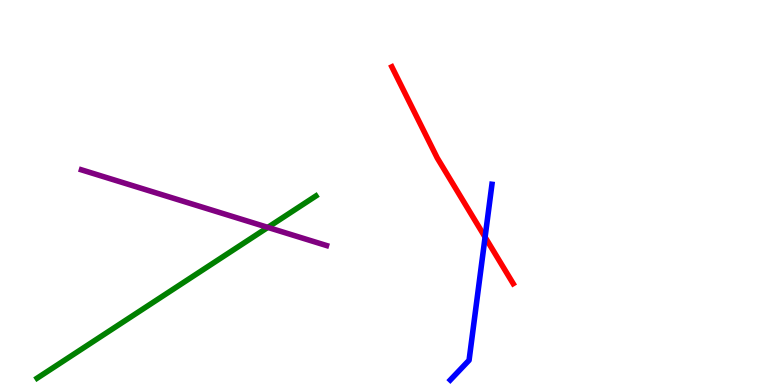[{'lines': ['blue', 'red'], 'intersections': [{'x': 6.26, 'y': 3.84}]}, {'lines': ['green', 'red'], 'intersections': []}, {'lines': ['purple', 'red'], 'intersections': []}, {'lines': ['blue', 'green'], 'intersections': []}, {'lines': ['blue', 'purple'], 'intersections': []}, {'lines': ['green', 'purple'], 'intersections': [{'x': 3.46, 'y': 4.09}]}]